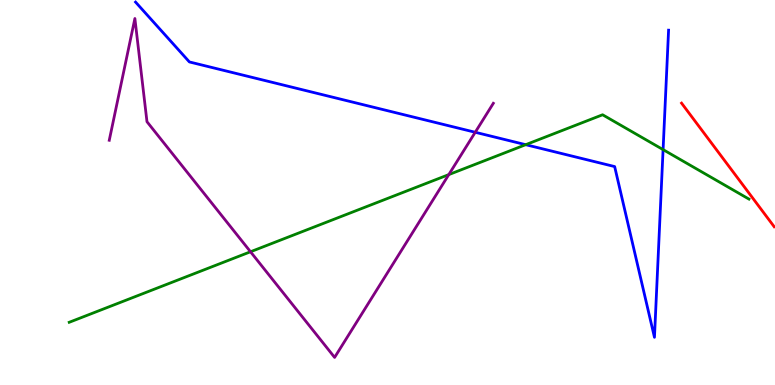[{'lines': ['blue', 'red'], 'intersections': []}, {'lines': ['green', 'red'], 'intersections': []}, {'lines': ['purple', 'red'], 'intersections': []}, {'lines': ['blue', 'green'], 'intersections': [{'x': 6.78, 'y': 6.24}, {'x': 8.56, 'y': 6.11}]}, {'lines': ['blue', 'purple'], 'intersections': [{'x': 6.13, 'y': 6.56}]}, {'lines': ['green', 'purple'], 'intersections': [{'x': 3.23, 'y': 3.46}, {'x': 5.79, 'y': 5.46}]}]